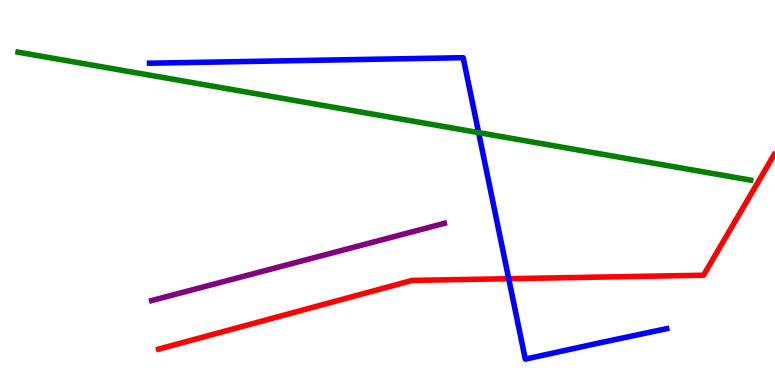[{'lines': ['blue', 'red'], 'intersections': [{'x': 6.56, 'y': 2.76}]}, {'lines': ['green', 'red'], 'intersections': []}, {'lines': ['purple', 'red'], 'intersections': []}, {'lines': ['blue', 'green'], 'intersections': [{'x': 6.18, 'y': 6.56}]}, {'lines': ['blue', 'purple'], 'intersections': []}, {'lines': ['green', 'purple'], 'intersections': []}]